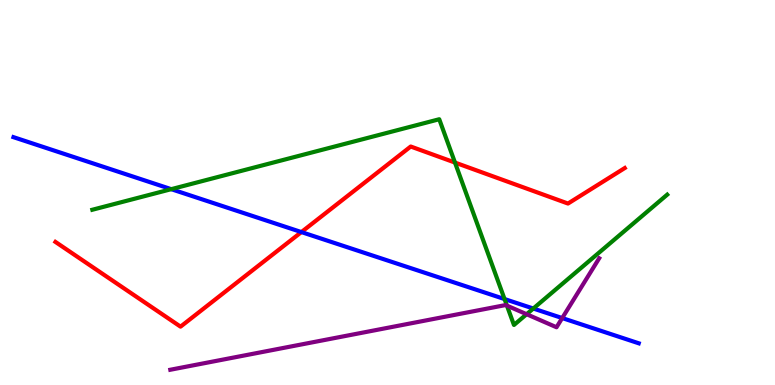[{'lines': ['blue', 'red'], 'intersections': [{'x': 3.89, 'y': 3.97}]}, {'lines': ['green', 'red'], 'intersections': [{'x': 5.87, 'y': 5.78}]}, {'lines': ['purple', 'red'], 'intersections': []}, {'lines': ['blue', 'green'], 'intersections': [{'x': 2.21, 'y': 5.09}, {'x': 6.51, 'y': 2.23}, {'x': 6.88, 'y': 1.99}]}, {'lines': ['blue', 'purple'], 'intersections': [{'x': 7.25, 'y': 1.74}]}, {'lines': ['green', 'purple'], 'intersections': [{'x': 6.54, 'y': 2.06}, {'x': 6.8, 'y': 1.84}]}]